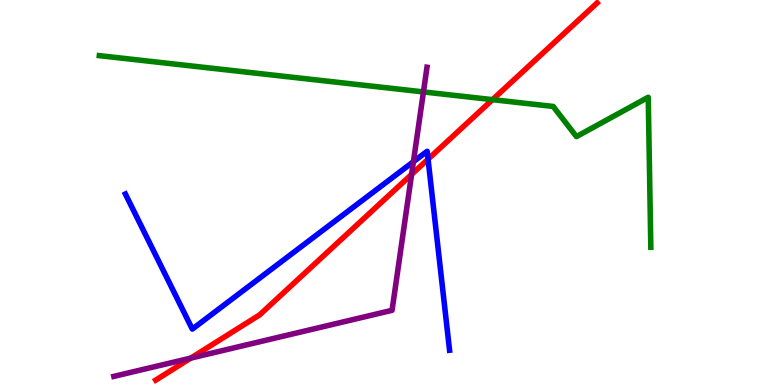[{'lines': ['blue', 'red'], 'intersections': [{'x': 5.52, 'y': 5.86}]}, {'lines': ['green', 'red'], 'intersections': [{'x': 6.35, 'y': 7.41}]}, {'lines': ['purple', 'red'], 'intersections': [{'x': 2.46, 'y': 0.698}, {'x': 5.31, 'y': 5.47}]}, {'lines': ['blue', 'green'], 'intersections': []}, {'lines': ['blue', 'purple'], 'intersections': [{'x': 5.33, 'y': 5.8}]}, {'lines': ['green', 'purple'], 'intersections': [{'x': 5.46, 'y': 7.61}]}]